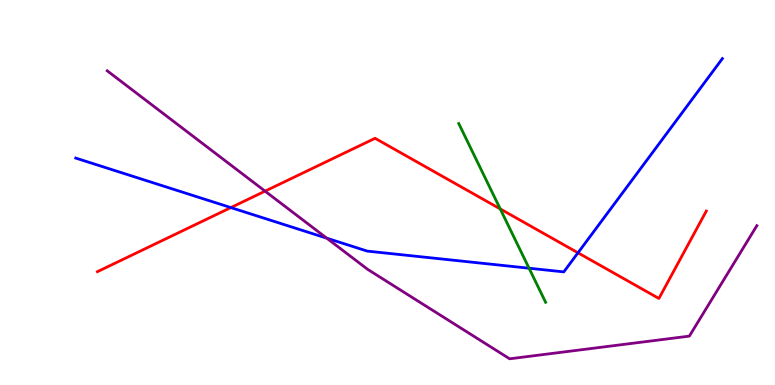[{'lines': ['blue', 'red'], 'intersections': [{'x': 2.98, 'y': 4.61}, {'x': 7.46, 'y': 3.43}]}, {'lines': ['green', 'red'], 'intersections': [{'x': 6.45, 'y': 4.57}]}, {'lines': ['purple', 'red'], 'intersections': [{'x': 3.42, 'y': 5.04}]}, {'lines': ['blue', 'green'], 'intersections': [{'x': 6.83, 'y': 3.03}]}, {'lines': ['blue', 'purple'], 'intersections': [{'x': 4.22, 'y': 3.81}]}, {'lines': ['green', 'purple'], 'intersections': []}]